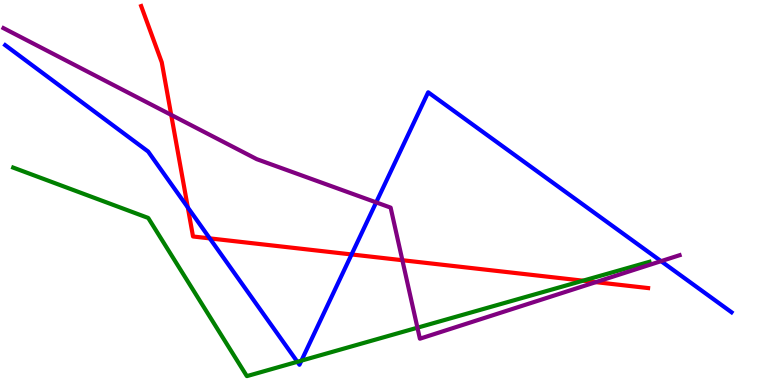[{'lines': ['blue', 'red'], 'intersections': [{'x': 2.42, 'y': 4.61}, {'x': 2.71, 'y': 3.81}, {'x': 4.54, 'y': 3.39}]}, {'lines': ['green', 'red'], 'intersections': [{'x': 7.52, 'y': 2.71}]}, {'lines': ['purple', 'red'], 'intersections': [{'x': 2.21, 'y': 7.02}, {'x': 5.19, 'y': 3.24}, {'x': 7.69, 'y': 2.67}]}, {'lines': ['blue', 'green'], 'intersections': [{'x': 3.84, 'y': 0.603}, {'x': 3.89, 'y': 0.633}]}, {'lines': ['blue', 'purple'], 'intersections': [{'x': 4.85, 'y': 4.74}, {'x': 8.53, 'y': 3.22}]}, {'lines': ['green', 'purple'], 'intersections': [{'x': 5.39, 'y': 1.49}]}]